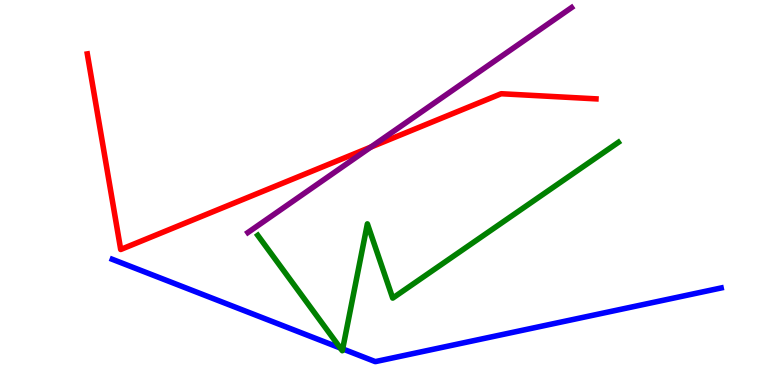[{'lines': ['blue', 'red'], 'intersections': []}, {'lines': ['green', 'red'], 'intersections': []}, {'lines': ['purple', 'red'], 'intersections': [{'x': 4.78, 'y': 6.18}]}, {'lines': ['blue', 'green'], 'intersections': [{'x': 4.39, 'y': 0.961}, {'x': 4.42, 'y': 0.937}]}, {'lines': ['blue', 'purple'], 'intersections': []}, {'lines': ['green', 'purple'], 'intersections': []}]